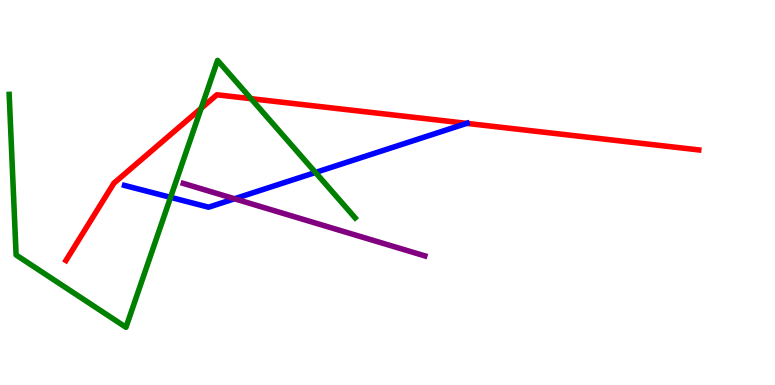[{'lines': ['blue', 'red'], 'intersections': [{'x': 6.02, 'y': 6.8}]}, {'lines': ['green', 'red'], 'intersections': [{'x': 2.6, 'y': 7.19}, {'x': 3.24, 'y': 7.44}]}, {'lines': ['purple', 'red'], 'intersections': []}, {'lines': ['blue', 'green'], 'intersections': [{'x': 2.2, 'y': 4.87}, {'x': 4.07, 'y': 5.52}]}, {'lines': ['blue', 'purple'], 'intersections': [{'x': 3.03, 'y': 4.84}]}, {'lines': ['green', 'purple'], 'intersections': []}]